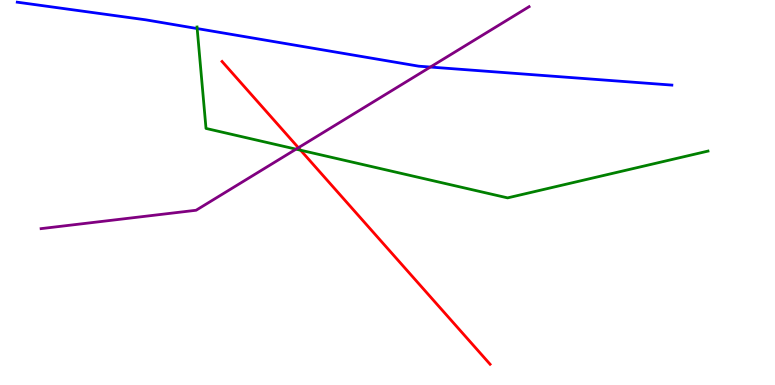[{'lines': ['blue', 'red'], 'intersections': []}, {'lines': ['green', 'red'], 'intersections': [{'x': 3.88, 'y': 6.1}]}, {'lines': ['purple', 'red'], 'intersections': [{'x': 3.85, 'y': 6.16}]}, {'lines': ['blue', 'green'], 'intersections': [{'x': 2.54, 'y': 9.26}]}, {'lines': ['blue', 'purple'], 'intersections': [{'x': 5.55, 'y': 8.26}]}, {'lines': ['green', 'purple'], 'intersections': [{'x': 3.82, 'y': 6.13}]}]